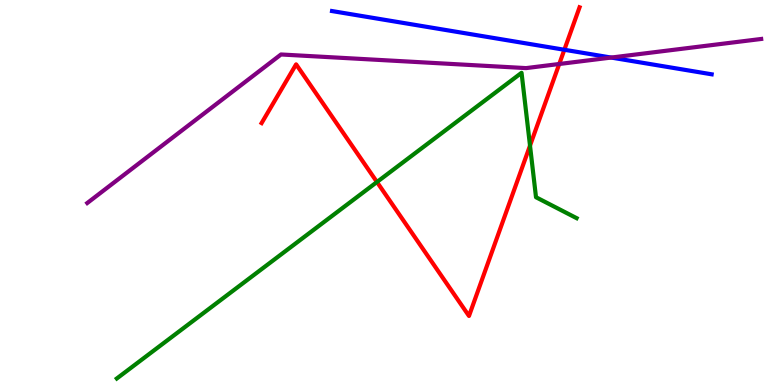[{'lines': ['blue', 'red'], 'intersections': [{'x': 7.28, 'y': 8.71}]}, {'lines': ['green', 'red'], 'intersections': [{'x': 4.86, 'y': 5.27}, {'x': 6.84, 'y': 6.22}]}, {'lines': ['purple', 'red'], 'intersections': [{'x': 7.22, 'y': 8.34}]}, {'lines': ['blue', 'green'], 'intersections': []}, {'lines': ['blue', 'purple'], 'intersections': [{'x': 7.89, 'y': 8.5}]}, {'lines': ['green', 'purple'], 'intersections': []}]